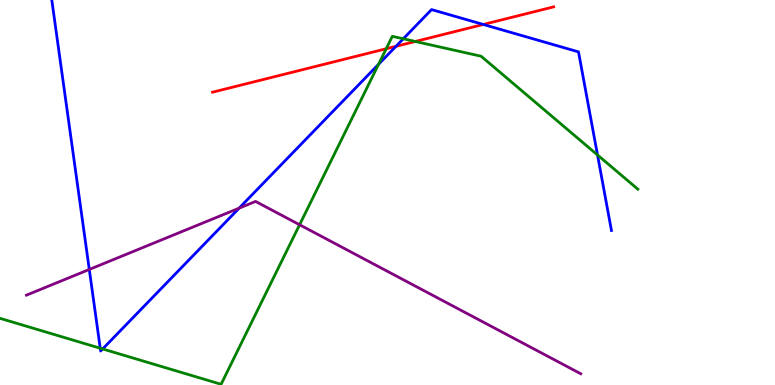[{'lines': ['blue', 'red'], 'intersections': [{'x': 5.11, 'y': 8.8}, {'x': 6.24, 'y': 9.36}]}, {'lines': ['green', 'red'], 'intersections': [{'x': 4.98, 'y': 8.73}, {'x': 5.36, 'y': 8.92}]}, {'lines': ['purple', 'red'], 'intersections': []}, {'lines': ['blue', 'green'], 'intersections': [{'x': 1.29, 'y': 0.955}, {'x': 1.32, 'y': 0.936}, {'x': 4.88, 'y': 8.33}, {'x': 5.2, 'y': 8.99}, {'x': 7.71, 'y': 5.97}]}, {'lines': ['blue', 'purple'], 'intersections': [{'x': 1.15, 'y': 3.0}, {'x': 3.09, 'y': 4.59}]}, {'lines': ['green', 'purple'], 'intersections': [{'x': 3.87, 'y': 4.16}]}]